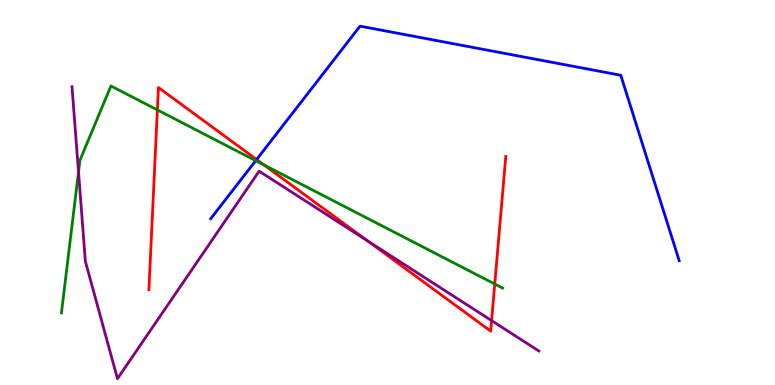[{'lines': ['blue', 'red'], 'intersections': [{'x': 3.31, 'y': 5.86}]}, {'lines': ['green', 'red'], 'intersections': [{'x': 2.03, 'y': 7.14}, {'x': 3.41, 'y': 5.72}, {'x': 6.38, 'y': 2.62}]}, {'lines': ['purple', 'red'], 'intersections': [{'x': 4.74, 'y': 3.74}, {'x': 6.34, 'y': 1.67}]}, {'lines': ['blue', 'green'], 'intersections': [{'x': 3.3, 'y': 5.83}]}, {'lines': ['blue', 'purple'], 'intersections': []}, {'lines': ['green', 'purple'], 'intersections': [{'x': 1.01, 'y': 5.54}]}]